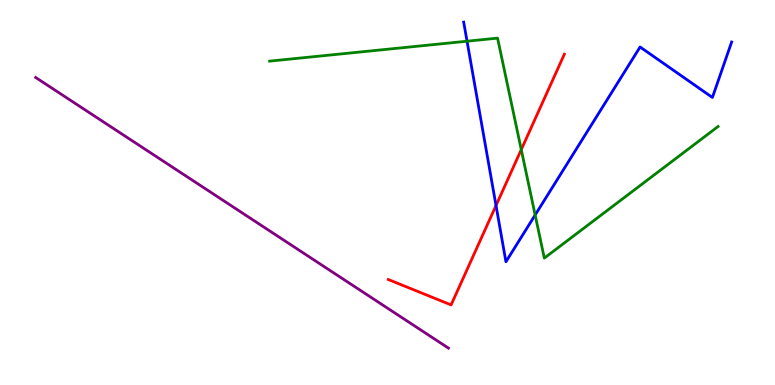[{'lines': ['blue', 'red'], 'intersections': [{'x': 6.4, 'y': 4.66}]}, {'lines': ['green', 'red'], 'intersections': [{'x': 6.73, 'y': 6.11}]}, {'lines': ['purple', 'red'], 'intersections': []}, {'lines': ['blue', 'green'], 'intersections': [{'x': 6.03, 'y': 8.93}, {'x': 6.91, 'y': 4.42}]}, {'lines': ['blue', 'purple'], 'intersections': []}, {'lines': ['green', 'purple'], 'intersections': []}]